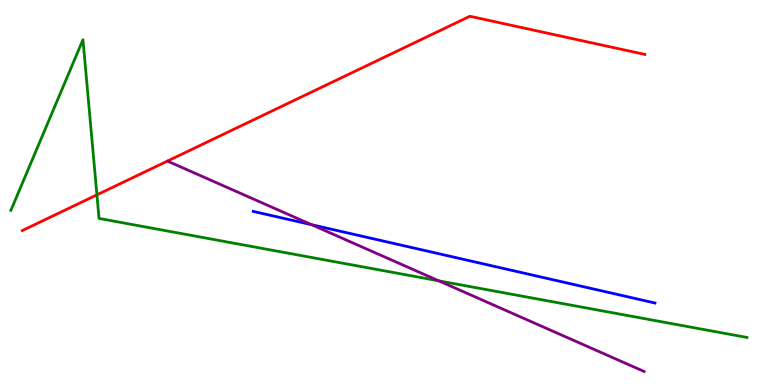[{'lines': ['blue', 'red'], 'intersections': []}, {'lines': ['green', 'red'], 'intersections': [{'x': 1.25, 'y': 4.94}]}, {'lines': ['purple', 'red'], 'intersections': []}, {'lines': ['blue', 'green'], 'intersections': []}, {'lines': ['blue', 'purple'], 'intersections': [{'x': 4.02, 'y': 4.16}]}, {'lines': ['green', 'purple'], 'intersections': [{'x': 5.66, 'y': 2.71}]}]